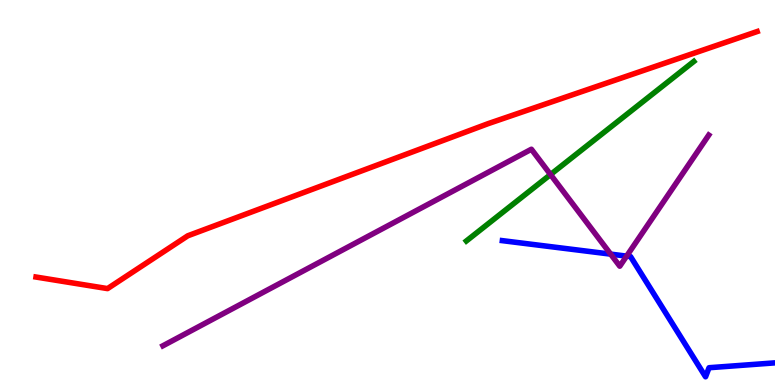[{'lines': ['blue', 'red'], 'intersections': []}, {'lines': ['green', 'red'], 'intersections': []}, {'lines': ['purple', 'red'], 'intersections': []}, {'lines': ['blue', 'green'], 'intersections': []}, {'lines': ['blue', 'purple'], 'intersections': [{'x': 7.88, 'y': 3.4}, {'x': 8.09, 'y': 3.35}]}, {'lines': ['green', 'purple'], 'intersections': [{'x': 7.1, 'y': 5.47}]}]